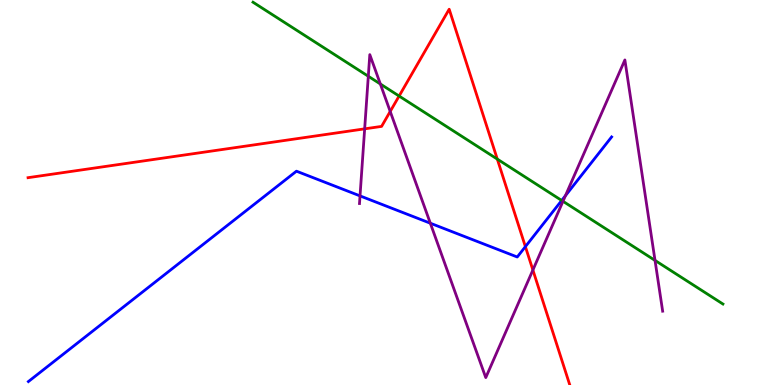[{'lines': ['blue', 'red'], 'intersections': [{'x': 6.78, 'y': 3.59}]}, {'lines': ['green', 'red'], 'intersections': [{'x': 5.15, 'y': 7.51}, {'x': 6.42, 'y': 5.87}]}, {'lines': ['purple', 'red'], 'intersections': [{'x': 4.71, 'y': 6.65}, {'x': 5.03, 'y': 7.1}, {'x': 6.88, 'y': 2.99}]}, {'lines': ['blue', 'green'], 'intersections': [{'x': 7.25, 'y': 4.79}]}, {'lines': ['blue', 'purple'], 'intersections': [{'x': 4.65, 'y': 4.91}, {'x': 5.55, 'y': 4.2}, {'x': 7.3, 'y': 4.92}]}, {'lines': ['green', 'purple'], 'intersections': [{'x': 4.75, 'y': 8.02}, {'x': 4.91, 'y': 7.82}, {'x': 7.26, 'y': 4.77}, {'x': 8.45, 'y': 3.24}]}]